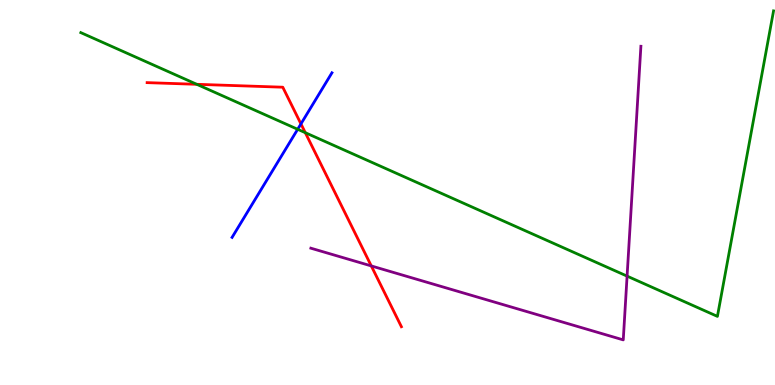[{'lines': ['blue', 'red'], 'intersections': [{'x': 3.88, 'y': 6.78}]}, {'lines': ['green', 'red'], 'intersections': [{'x': 2.54, 'y': 7.81}, {'x': 3.94, 'y': 6.55}]}, {'lines': ['purple', 'red'], 'intersections': [{'x': 4.79, 'y': 3.09}]}, {'lines': ['blue', 'green'], 'intersections': [{'x': 3.84, 'y': 6.64}]}, {'lines': ['blue', 'purple'], 'intersections': []}, {'lines': ['green', 'purple'], 'intersections': [{'x': 8.09, 'y': 2.83}]}]